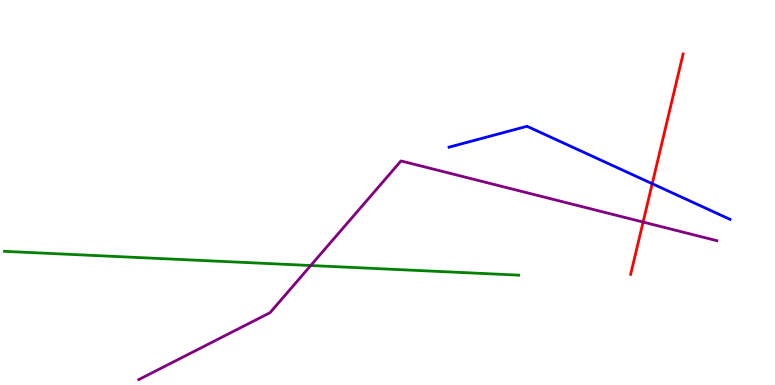[{'lines': ['blue', 'red'], 'intersections': [{'x': 8.42, 'y': 5.23}]}, {'lines': ['green', 'red'], 'intersections': []}, {'lines': ['purple', 'red'], 'intersections': [{'x': 8.3, 'y': 4.23}]}, {'lines': ['blue', 'green'], 'intersections': []}, {'lines': ['blue', 'purple'], 'intersections': []}, {'lines': ['green', 'purple'], 'intersections': [{'x': 4.01, 'y': 3.1}]}]